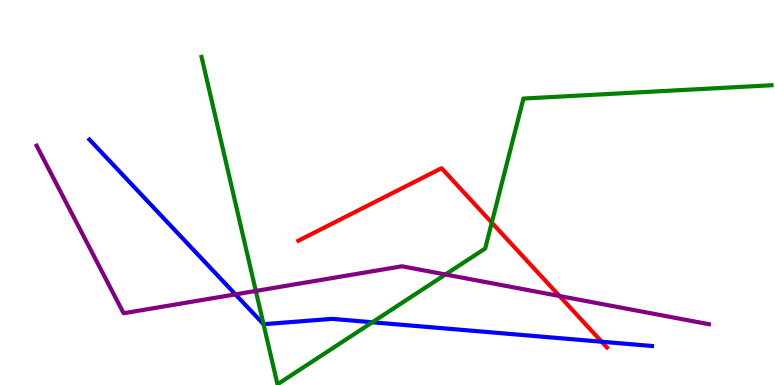[{'lines': ['blue', 'red'], 'intersections': [{'x': 7.76, 'y': 1.12}]}, {'lines': ['green', 'red'], 'intersections': [{'x': 6.35, 'y': 4.22}]}, {'lines': ['purple', 'red'], 'intersections': [{'x': 7.22, 'y': 2.31}]}, {'lines': ['blue', 'green'], 'intersections': [{'x': 3.4, 'y': 1.58}, {'x': 4.8, 'y': 1.63}]}, {'lines': ['blue', 'purple'], 'intersections': [{'x': 3.04, 'y': 2.35}]}, {'lines': ['green', 'purple'], 'intersections': [{'x': 3.3, 'y': 2.44}, {'x': 5.75, 'y': 2.87}]}]